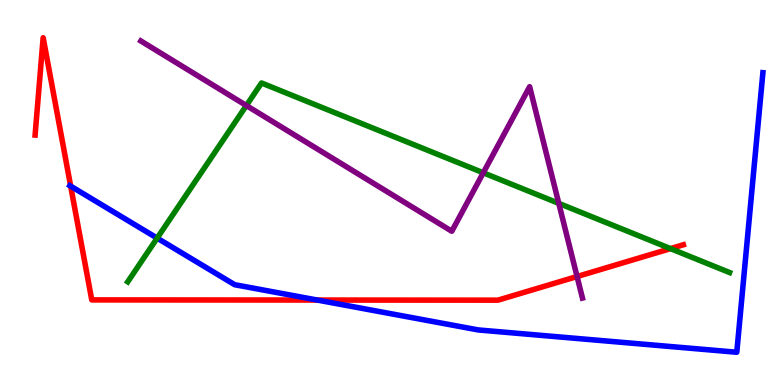[{'lines': ['blue', 'red'], 'intersections': [{'x': 0.912, 'y': 5.17}, {'x': 4.09, 'y': 2.21}]}, {'lines': ['green', 'red'], 'intersections': [{'x': 8.65, 'y': 3.54}]}, {'lines': ['purple', 'red'], 'intersections': [{'x': 7.45, 'y': 2.82}]}, {'lines': ['blue', 'green'], 'intersections': [{'x': 2.03, 'y': 3.82}]}, {'lines': ['blue', 'purple'], 'intersections': []}, {'lines': ['green', 'purple'], 'intersections': [{'x': 3.18, 'y': 7.26}, {'x': 6.24, 'y': 5.51}, {'x': 7.21, 'y': 4.72}]}]